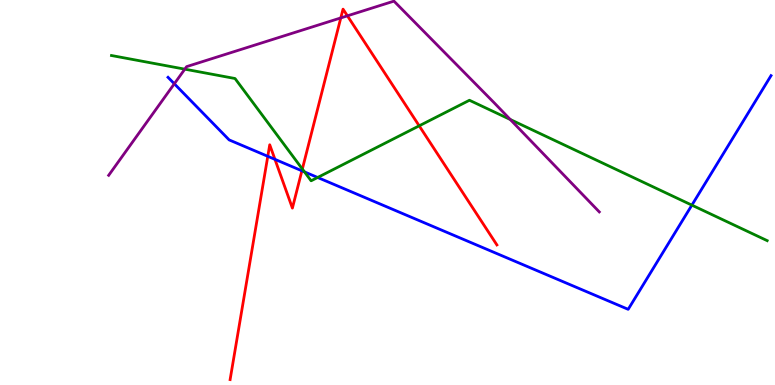[{'lines': ['blue', 'red'], 'intersections': [{'x': 3.46, 'y': 5.94}, {'x': 3.55, 'y': 5.86}, {'x': 3.9, 'y': 5.56}]}, {'lines': ['green', 'red'], 'intersections': [{'x': 3.9, 'y': 5.61}, {'x': 5.41, 'y': 6.73}]}, {'lines': ['purple', 'red'], 'intersections': [{'x': 4.4, 'y': 9.53}, {'x': 4.48, 'y': 9.59}]}, {'lines': ['blue', 'green'], 'intersections': [{'x': 3.93, 'y': 5.54}, {'x': 4.1, 'y': 5.39}, {'x': 8.93, 'y': 4.67}]}, {'lines': ['blue', 'purple'], 'intersections': [{'x': 2.25, 'y': 7.82}]}, {'lines': ['green', 'purple'], 'intersections': [{'x': 2.38, 'y': 8.2}, {'x': 6.58, 'y': 6.9}]}]